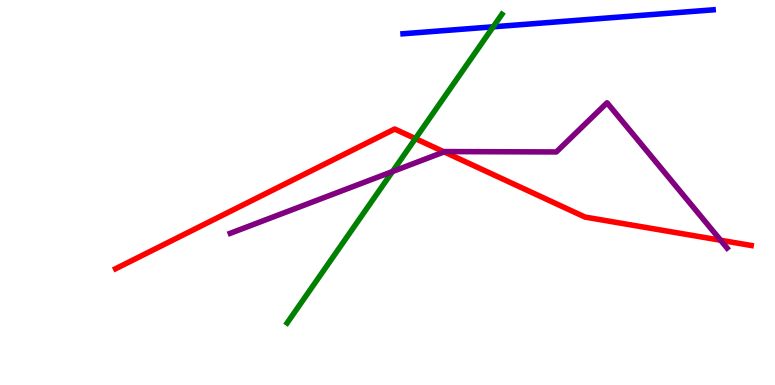[{'lines': ['blue', 'red'], 'intersections': []}, {'lines': ['green', 'red'], 'intersections': [{'x': 5.36, 'y': 6.4}]}, {'lines': ['purple', 'red'], 'intersections': [{'x': 5.73, 'y': 6.05}, {'x': 9.3, 'y': 3.76}]}, {'lines': ['blue', 'green'], 'intersections': [{'x': 6.36, 'y': 9.3}]}, {'lines': ['blue', 'purple'], 'intersections': []}, {'lines': ['green', 'purple'], 'intersections': [{'x': 5.06, 'y': 5.54}]}]